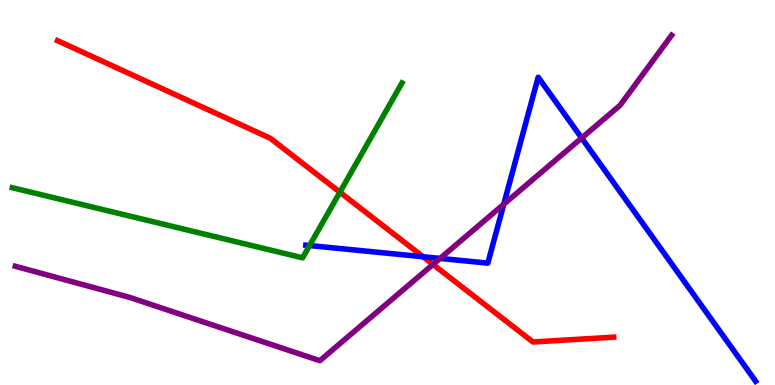[{'lines': ['blue', 'red'], 'intersections': [{'x': 5.46, 'y': 3.33}]}, {'lines': ['green', 'red'], 'intersections': [{'x': 4.39, 'y': 5.01}]}, {'lines': ['purple', 'red'], 'intersections': [{'x': 5.59, 'y': 3.13}]}, {'lines': ['blue', 'green'], 'intersections': [{'x': 3.99, 'y': 3.62}]}, {'lines': ['blue', 'purple'], 'intersections': [{'x': 5.68, 'y': 3.29}, {'x': 6.5, 'y': 4.69}, {'x': 7.51, 'y': 6.42}]}, {'lines': ['green', 'purple'], 'intersections': []}]